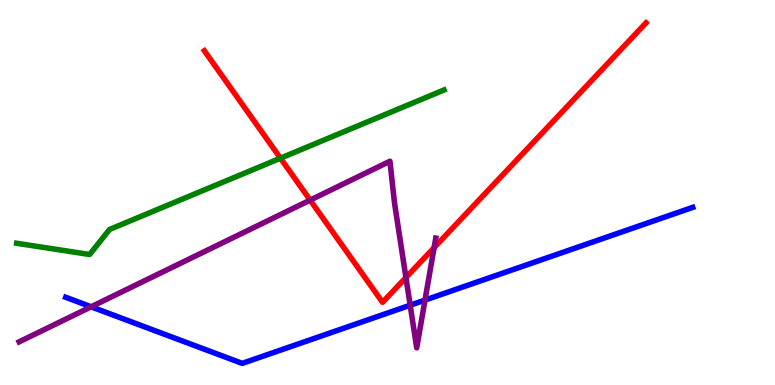[{'lines': ['blue', 'red'], 'intersections': []}, {'lines': ['green', 'red'], 'intersections': [{'x': 3.62, 'y': 5.89}]}, {'lines': ['purple', 'red'], 'intersections': [{'x': 4.0, 'y': 4.8}, {'x': 5.24, 'y': 2.79}, {'x': 5.6, 'y': 3.57}]}, {'lines': ['blue', 'green'], 'intersections': []}, {'lines': ['blue', 'purple'], 'intersections': [{'x': 1.18, 'y': 2.03}, {'x': 5.29, 'y': 2.07}, {'x': 5.48, 'y': 2.21}]}, {'lines': ['green', 'purple'], 'intersections': []}]